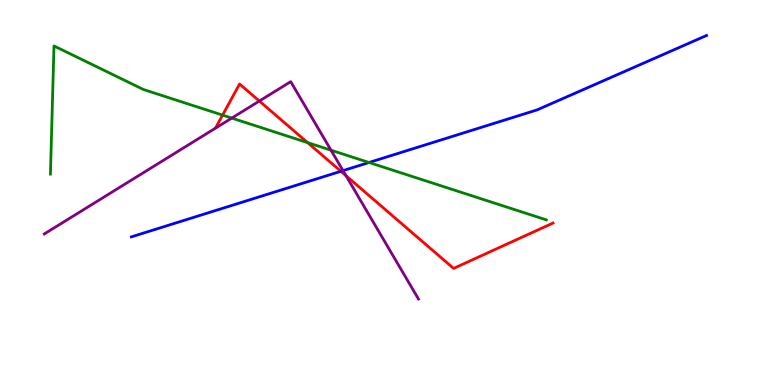[{'lines': ['blue', 'red'], 'intersections': [{'x': 4.4, 'y': 5.55}]}, {'lines': ['green', 'red'], 'intersections': [{'x': 2.87, 'y': 7.01}, {'x': 3.97, 'y': 6.3}]}, {'lines': ['purple', 'red'], 'intersections': [{'x': 3.35, 'y': 7.38}, {'x': 4.46, 'y': 5.44}]}, {'lines': ['blue', 'green'], 'intersections': [{'x': 4.76, 'y': 5.78}]}, {'lines': ['blue', 'purple'], 'intersections': [{'x': 4.43, 'y': 5.57}]}, {'lines': ['green', 'purple'], 'intersections': [{'x': 2.99, 'y': 6.93}, {'x': 4.27, 'y': 6.1}]}]